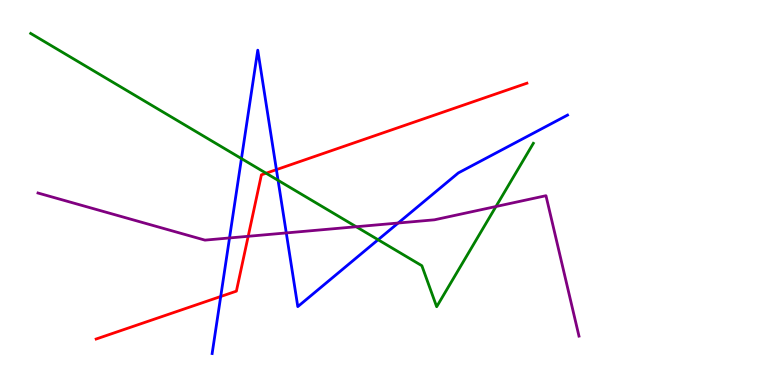[{'lines': ['blue', 'red'], 'intersections': [{'x': 2.85, 'y': 2.3}, {'x': 3.57, 'y': 5.59}]}, {'lines': ['green', 'red'], 'intersections': [{'x': 3.43, 'y': 5.5}]}, {'lines': ['purple', 'red'], 'intersections': [{'x': 3.2, 'y': 3.86}]}, {'lines': ['blue', 'green'], 'intersections': [{'x': 3.12, 'y': 5.88}, {'x': 3.59, 'y': 5.32}, {'x': 4.88, 'y': 3.77}]}, {'lines': ['blue', 'purple'], 'intersections': [{'x': 2.96, 'y': 3.82}, {'x': 3.69, 'y': 3.95}, {'x': 5.14, 'y': 4.21}]}, {'lines': ['green', 'purple'], 'intersections': [{'x': 4.6, 'y': 4.11}, {'x': 6.4, 'y': 4.64}]}]